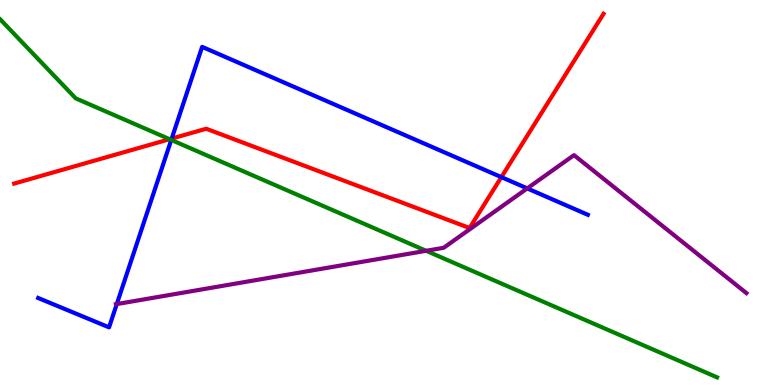[{'lines': ['blue', 'red'], 'intersections': [{'x': 2.22, 'y': 6.4}, {'x': 6.47, 'y': 5.4}]}, {'lines': ['green', 'red'], 'intersections': [{'x': 2.19, 'y': 6.38}]}, {'lines': ['purple', 'red'], 'intersections': []}, {'lines': ['blue', 'green'], 'intersections': [{'x': 2.21, 'y': 6.37}]}, {'lines': ['blue', 'purple'], 'intersections': [{'x': 1.51, 'y': 2.1}, {'x': 6.8, 'y': 5.11}]}, {'lines': ['green', 'purple'], 'intersections': [{'x': 5.5, 'y': 3.49}]}]